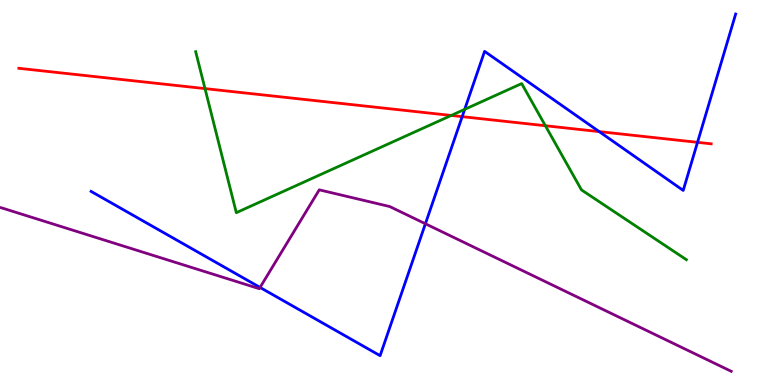[{'lines': ['blue', 'red'], 'intersections': [{'x': 5.96, 'y': 6.97}, {'x': 7.73, 'y': 6.58}, {'x': 9.0, 'y': 6.3}]}, {'lines': ['green', 'red'], 'intersections': [{'x': 2.65, 'y': 7.7}, {'x': 5.82, 'y': 7.0}, {'x': 7.04, 'y': 6.73}]}, {'lines': ['purple', 'red'], 'intersections': []}, {'lines': ['blue', 'green'], 'intersections': [{'x': 6.0, 'y': 7.16}]}, {'lines': ['blue', 'purple'], 'intersections': [{'x': 3.36, 'y': 2.53}, {'x': 5.49, 'y': 4.19}]}, {'lines': ['green', 'purple'], 'intersections': []}]